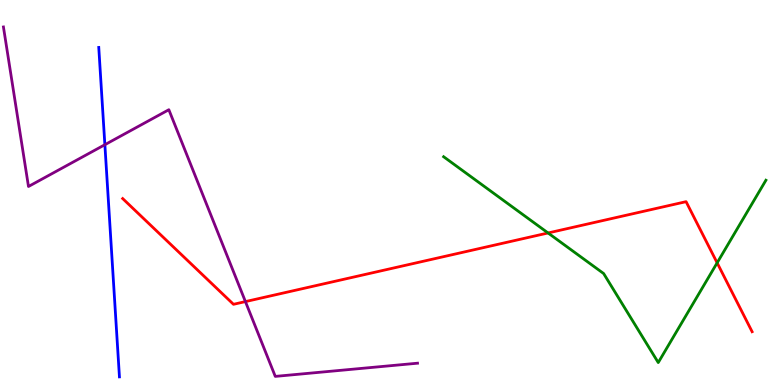[{'lines': ['blue', 'red'], 'intersections': []}, {'lines': ['green', 'red'], 'intersections': [{'x': 7.07, 'y': 3.95}, {'x': 9.25, 'y': 3.17}]}, {'lines': ['purple', 'red'], 'intersections': [{'x': 3.17, 'y': 2.17}]}, {'lines': ['blue', 'green'], 'intersections': []}, {'lines': ['blue', 'purple'], 'intersections': [{'x': 1.35, 'y': 6.24}]}, {'lines': ['green', 'purple'], 'intersections': []}]